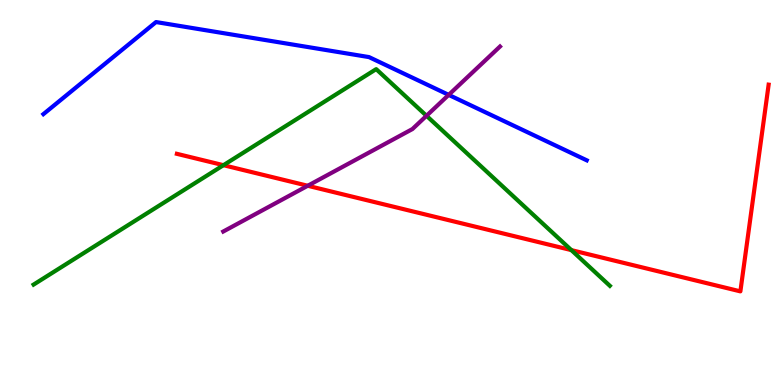[{'lines': ['blue', 'red'], 'intersections': []}, {'lines': ['green', 'red'], 'intersections': [{'x': 2.88, 'y': 5.71}, {'x': 7.37, 'y': 3.5}]}, {'lines': ['purple', 'red'], 'intersections': [{'x': 3.97, 'y': 5.17}]}, {'lines': ['blue', 'green'], 'intersections': []}, {'lines': ['blue', 'purple'], 'intersections': [{'x': 5.79, 'y': 7.54}]}, {'lines': ['green', 'purple'], 'intersections': [{'x': 5.5, 'y': 6.99}]}]